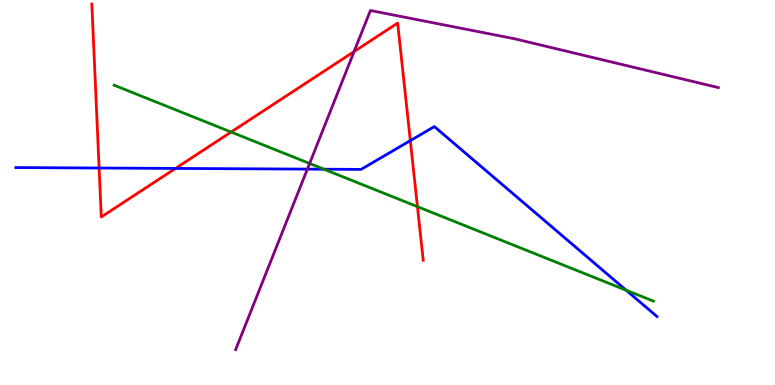[{'lines': ['blue', 'red'], 'intersections': [{'x': 1.28, 'y': 5.64}, {'x': 2.26, 'y': 5.63}, {'x': 5.29, 'y': 6.35}]}, {'lines': ['green', 'red'], 'intersections': [{'x': 2.98, 'y': 6.57}, {'x': 5.39, 'y': 4.63}]}, {'lines': ['purple', 'red'], 'intersections': [{'x': 4.57, 'y': 8.66}]}, {'lines': ['blue', 'green'], 'intersections': [{'x': 4.18, 'y': 5.61}, {'x': 8.08, 'y': 2.46}]}, {'lines': ['blue', 'purple'], 'intersections': [{'x': 3.97, 'y': 5.61}]}, {'lines': ['green', 'purple'], 'intersections': [{'x': 4.0, 'y': 5.75}]}]